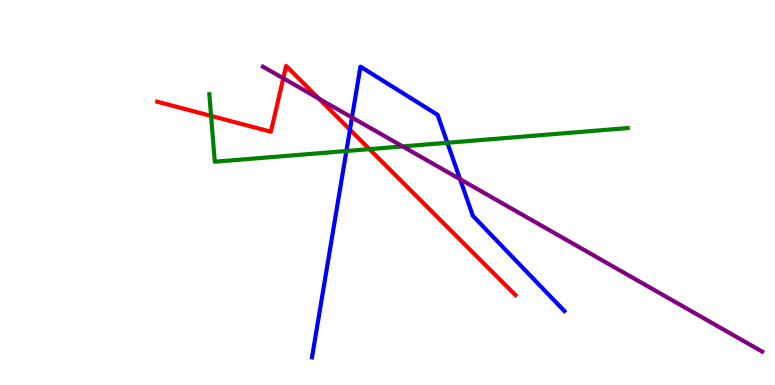[{'lines': ['blue', 'red'], 'intersections': [{'x': 4.52, 'y': 6.63}]}, {'lines': ['green', 'red'], 'intersections': [{'x': 2.72, 'y': 6.99}, {'x': 4.77, 'y': 6.13}]}, {'lines': ['purple', 'red'], 'intersections': [{'x': 3.66, 'y': 7.97}, {'x': 4.11, 'y': 7.44}]}, {'lines': ['blue', 'green'], 'intersections': [{'x': 4.47, 'y': 6.08}, {'x': 5.77, 'y': 6.29}]}, {'lines': ['blue', 'purple'], 'intersections': [{'x': 4.54, 'y': 6.95}, {'x': 5.94, 'y': 5.35}]}, {'lines': ['green', 'purple'], 'intersections': [{'x': 5.2, 'y': 6.2}]}]